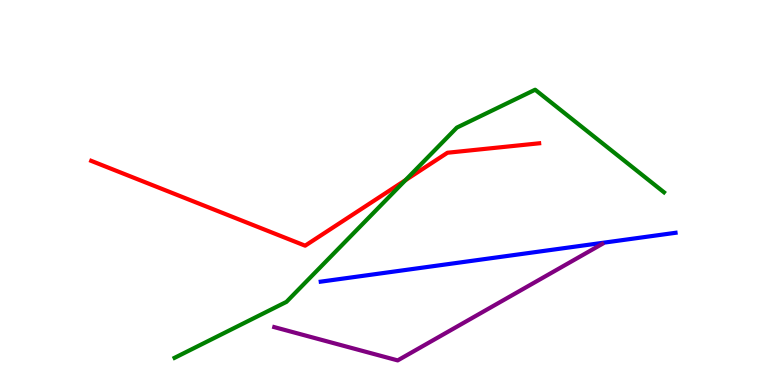[{'lines': ['blue', 'red'], 'intersections': []}, {'lines': ['green', 'red'], 'intersections': [{'x': 5.23, 'y': 5.32}]}, {'lines': ['purple', 'red'], 'intersections': []}, {'lines': ['blue', 'green'], 'intersections': []}, {'lines': ['blue', 'purple'], 'intersections': []}, {'lines': ['green', 'purple'], 'intersections': []}]